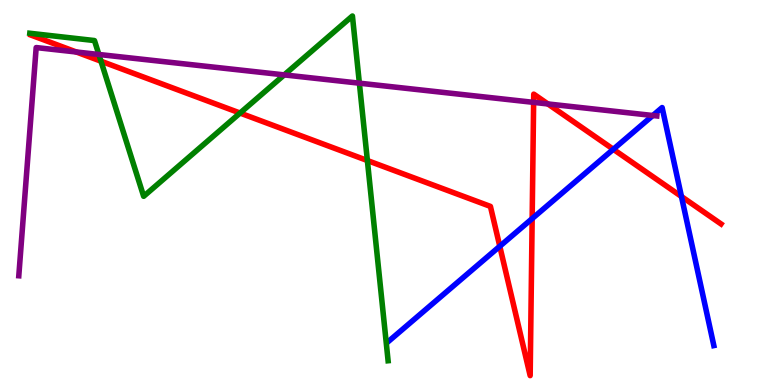[{'lines': ['blue', 'red'], 'intersections': [{'x': 6.45, 'y': 3.6}, {'x': 6.87, 'y': 4.32}, {'x': 7.91, 'y': 6.12}, {'x': 8.79, 'y': 4.9}]}, {'lines': ['green', 'red'], 'intersections': [{'x': 1.3, 'y': 8.41}, {'x': 3.1, 'y': 7.06}, {'x': 4.74, 'y': 5.83}]}, {'lines': ['purple', 'red'], 'intersections': [{'x': 0.984, 'y': 8.65}, {'x': 6.89, 'y': 7.34}, {'x': 7.07, 'y': 7.3}]}, {'lines': ['blue', 'green'], 'intersections': []}, {'lines': ['blue', 'purple'], 'intersections': [{'x': 8.42, 'y': 7.0}]}, {'lines': ['green', 'purple'], 'intersections': [{'x': 1.28, 'y': 8.59}, {'x': 3.67, 'y': 8.05}, {'x': 4.64, 'y': 7.84}]}]